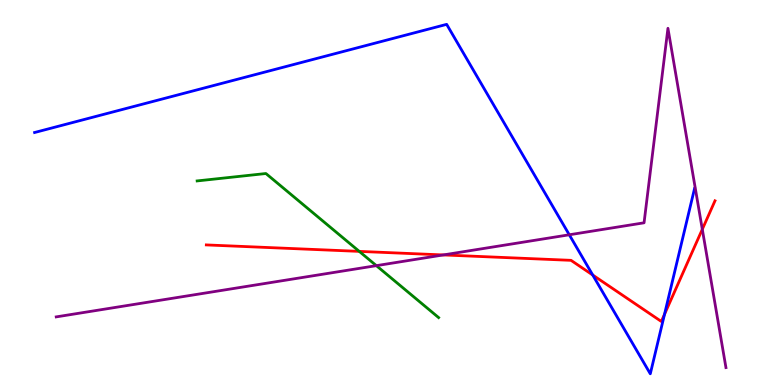[{'lines': ['blue', 'red'], 'intersections': [{'x': 7.65, 'y': 2.86}, {'x': 8.57, 'y': 1.84}]}, {'lines': ['green', 'red'], 'intersections': [{'x': 4.64, 'y': 3.47}]}, {'lines': ['purple', 'red'], 'intersections': [{'x': 5.72, 'y': 3.38}, {'x': 9.06, 'y': 4.04}]}, {'lines': ['blue', 'green'], 'intersections': []}, {'lines': ['blue', 'purple'], 'intersections': [{'x': 7.35, 'y': 3.9}]}, {'lines': ['green', 'purple'], 'intersections': [{'x': 4.86, 'y': 3.1}]}]